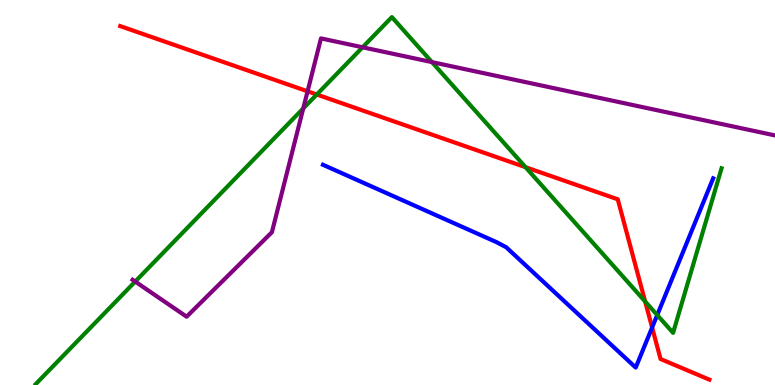[{'lines': ['blue', 'red'], 'intersections': [{'x': 8.41, 'y': 1.49}]}, {'lines': ['green', 'red'], 'intersections': [{'x': 4.09, 'y': 7.55}, {'x': 6.78, 'y': 5.66}, {'x': 8.32, 'y': 2.17}]}, {'lines': ['purple', 'red'], 'intersections': [{'x': 3.97, 'y': 7.63}]}, {'lines': ['blue', 'green'], 'intersections': [{'x': 8.48, 'y': 1.82}]}, {'lines': ['blue', 'purple'], 'intersections': []}, {'lines': ['green', 'purple'], 'intersections': [{'x': 1.74, 'y': 2.69}, {'x': 3.91, 'y': 7.18}, {'x': 4.68, 'y': 8.77}, {'x': 5.57, 'y': 8.39}]}]